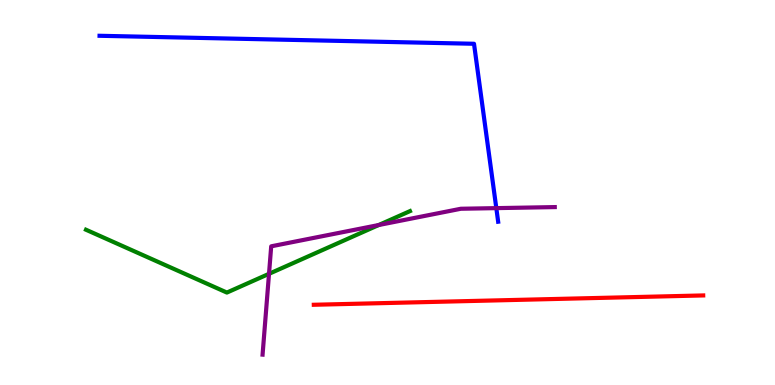[{'lines': ['blue', 'red'], 'intersections': []}, {'lines': ['green', 'red'], 'intersections': []}, {'lines': ['purple', 'red'], 'intersections': []}, {'lines': ['blue', 'green'], 'intersections': []}, {'lines': ['blue', 'purple'], 'intersections': [{'x': 6.4, 'y': 4.59}]}, {'lines': ['green', 'purple'], 'intersections': [{'x': 3.47, 'y': 2.89}, {'x': 4.89, 'y': 4.16}]}]